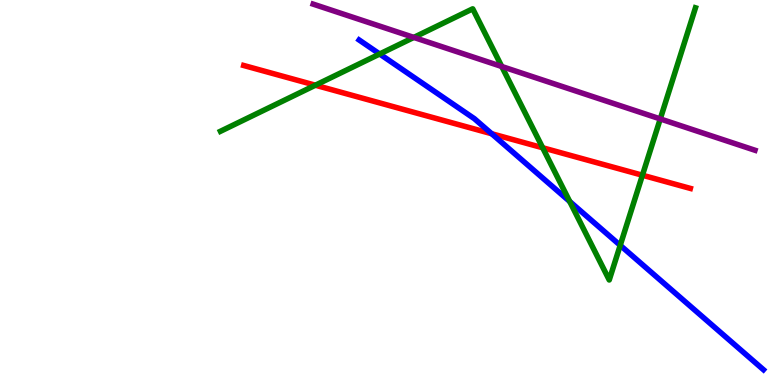[{'lines': ['blue', 'red'], 'intersections': [{'x': 6.34, 'y': 6.53}]}, {'lines': ['green', 'red'], 'intersections': [{'x': 4.07, 'y': 7.79}, {'x': 7.0, 'y': 6.16}, {'x': 8.29, 'y': 5.45}]}, {'lines': ['purple', 'red'], 'intersections': []}, {'lines': ['blue', 'green'], 'intersections': [{'x': 4.9, 'y': 8.6}, {'x': 7.35, 'y': 4.77}, {'x': 8.0, 'y': 3.63}]}, {'lines': ['blue', 'purple'], 'intersections': []}, {'lines': ['green', 'purple'], 'intersections': [{'x': 5.34, 'y': 9.03}, {'x': 6.47, 'y': 8.27}, {'x': 8.52, 'y': 6.91}]}]